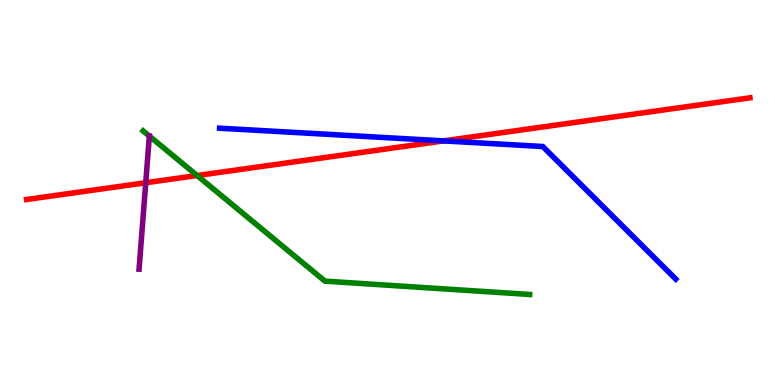[{'lines': ['blue', 'red'], 'intersections': [{'x': 5.72, 'y': 6.34}]}, {'lines': ['green', 'red'], 'intersections': [{'x': 2.54, 'y': 5.44}]}, {'lines': ['purple', 'red'], 'intersections': [{'x': 1.88, 'y': 5.25}]}, {'lines': ['blue', 'green'], 'intersections': []}, {'lines': ['blue', 'purple'], 'intersections': []}, {'lines': ['green', 'purple'], 'intersections': [{'x': 1.93, 'y': 6.47}]}]